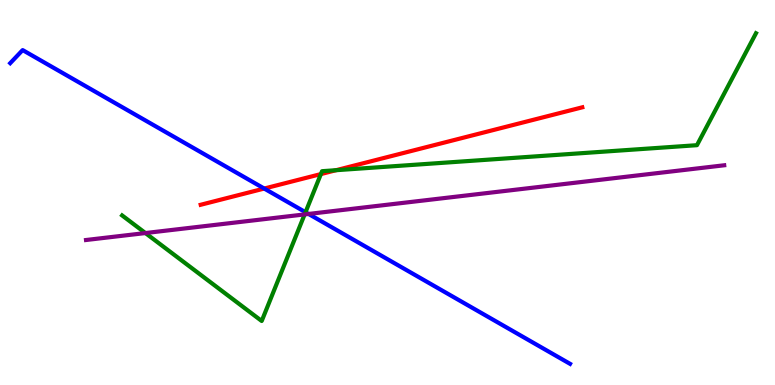[{'lines': ['blue', 'red'], 'intersections': [{'x': 3.41, 'y': 5.1}]}, {'lines': ['green', 'red'], 'intersections': [{'x': 4.14, 'y': 5.48}, {'x': 4.34, 'y': 5.58}]}, {'lines': ['purple', 'red'], 'intersections': []}, {'lines': ['blue', 'green'], 'intersections': [{'x': 3.94, 'y': 4.49}]}, {'lines': ['blue', 'purple'], 'intersections': [{'x': 3.98, 'y': 4.44}]}, {'lines': ['green', 'purple'], 'intersections': [{'x': 1.88, 'y': 3.95}, {'x': 3.93, 'y': 4.43}]}]